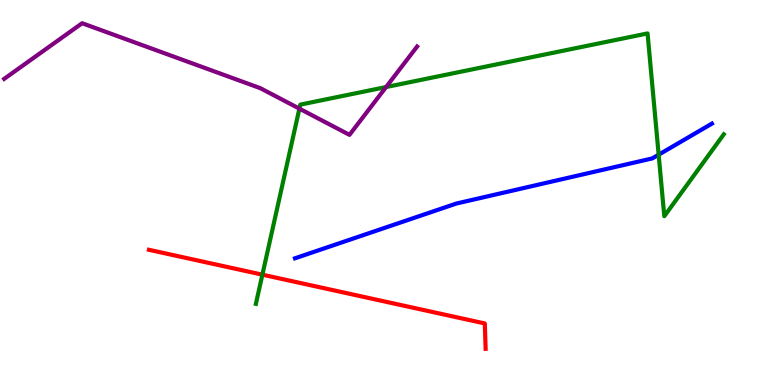[{'lines': ['blue', 'red'], 'intersections': []}, {'lines': ['green', 'red'], 'intersections': [{'x': 3.39, 'y': 2.87}]}, {'lines': ['purple', 'red'], 'intersections': []}, {'lines': ['blue', 'green'], 'intersections': [{'x': 8.5, 'y': 5.98}]}, {'lines': ['blue', 'purple'], 'intersections': []}, {'lines': ['green', 'purple'], 'intersections': [{'x': 3.86, 'y': 7.18}, {'x': 4.98, 'y': 7.74}]}]